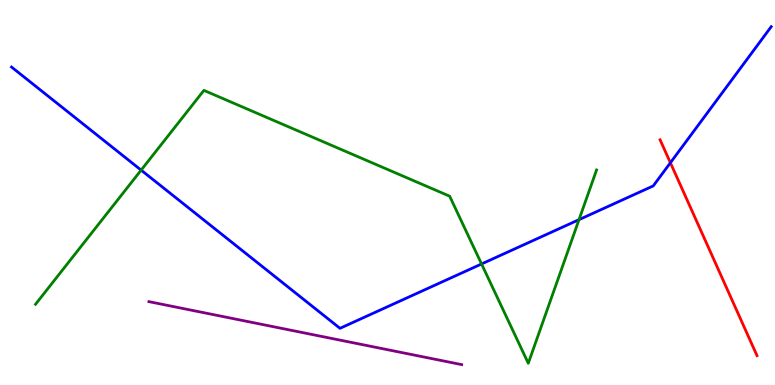[{'lines': ['blue', 'red'], 'intersections': [{'x': 8.65, 'y': 5.77}]}, {'lines': ['green', 'red'], 'intersections': []}, {'lines': ['purple', 'red'], 'intersections': []}, {'lines': ['blue', 'green'], 'intersections': [{'x': 1.82, 'y': 5.58}, {'x': 6.21, 'y': 3.14}, {'x': 7.47, 'y': 4.29}]}, {'lines': ['blue', 'purple'], 'intersections': []}, {'lines': ['green', 'purple'], 'intersections': []}]